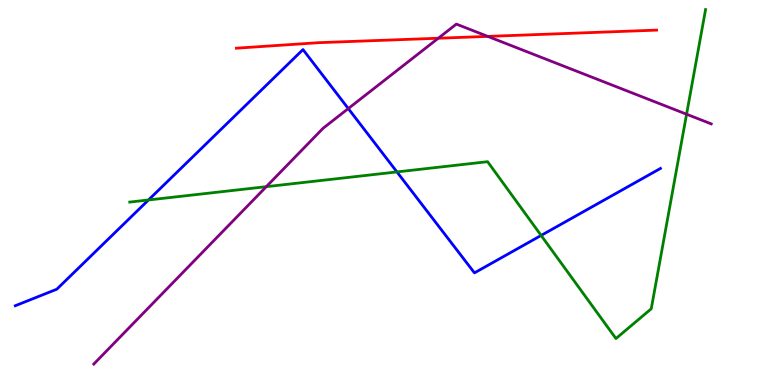[{'lines': ['blue', 'red'], 'intersections': []}, {'lines': ['green', 'red'], 'intersections': []}, {'lines': ['purple', 'red'], 'intersections': [{'x': 5.66, 'y': 9.01}, {'x': 6.29, 'y': 9.05}]}, {'lines': ['blue', 'green'], 'intersections': [{'x': 1.92, 'y': 4.81}, {'x': 5.12, 'y': 5.53}, {'x': 6.98, 'y': 3.88}]}, {'lines': ['blue', 'purple'], 'intersections': [{'x': 4.49, 'y': 7.18}]}, {'lines': ['green', 'purple'], 'intersections': [{'x': 3.44, 'y': 5.15}, {'x': 8.86, 'y': 7.03}]}]